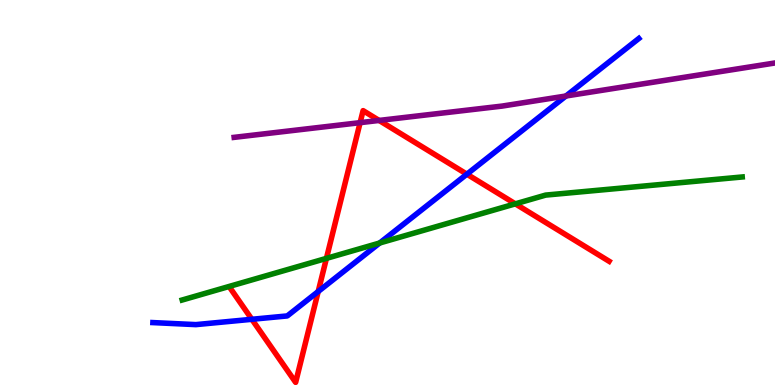[{'lines': ['blue', 'red'], 'intersections': [{'x': 3.25, 'y': 1.71}, {'x': 4.11, 'y': 2.43}, {'x': 6.02, 'y': 5.48}]}, {'lines': ['green', 'red'], 'intersections': [{'x': 4.21, 'y': 3.29}, {'x': 6.65, 'y': 4.71}]}, {'lines': ['purple', 'red'], 'intersections': [{'x': 4.65, 'y': 6.81}, {'x': 4.89, 'y': 6.87}]}, {'lines': ['blue', 'green'], 'intersections': [{'x': 4.9, 'y': 3.69}]}, {'lines': ['blue', 'purple'], 'intersections': [{'x': 7.3, 'y': 7.51}]}, {'lines': ['green', 'purple'], 'intersections': []}]